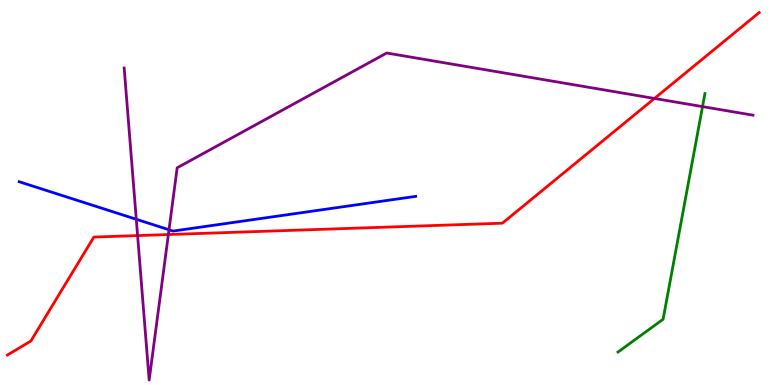[{'lines': ['blue', 'red'], 'intersections': []}, {'lines': ['green', 'red'], 'intersections': []}, {'lines': ['purple', 'red'], 'intersections': [{'x': 1.78, 'y': 3.88}, {'x': 2.17, 'y': 3.91}, {'x': 8.44, 'y': 7.44}]}, {'lines': ['blue', 'green'], 'intersections': []}, {'lines': ['blue', 'purple'], 'intersections': [{'x': 1.76, 'y': 4.3}, {'x': 2.18, 'y': 4.03}]}, {'lines': ['green', 'purple'], 'intersections': [{'x': 9.06, 'y': 7.23}]}]